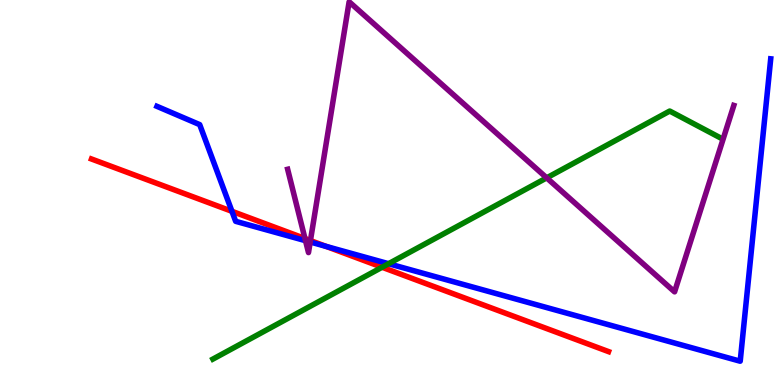[{'lines': ['blue', 'red'], 'intersections': [{'x': 2.99, 'y': 4.51}, {'x': 4.21, 'y': 3.6}]}, {'lines': ['green', 'red'], 'intersections': [{'x': 4.93, 'y': 3.06}]}, {'lines': ['purple', 'red'], 'intersections': [{'x': 3.94, 'y': 3.8}, {'x': 4.01, 'y': 3.75}]}, {'lines': ['blue', 'green'], 'intersections': [{'x': 5.01, 'y': 3.15}]}, {'lines': ['blue', 'purple'], 'intersections': [{'x': 3.94, 'y': 3.75}, {'x': 4.0, 'y': 3.71}]}, {'lines': ['green', 'purple'], 'intersections': [{'x': 7.05, 'y': 5.38}]}]